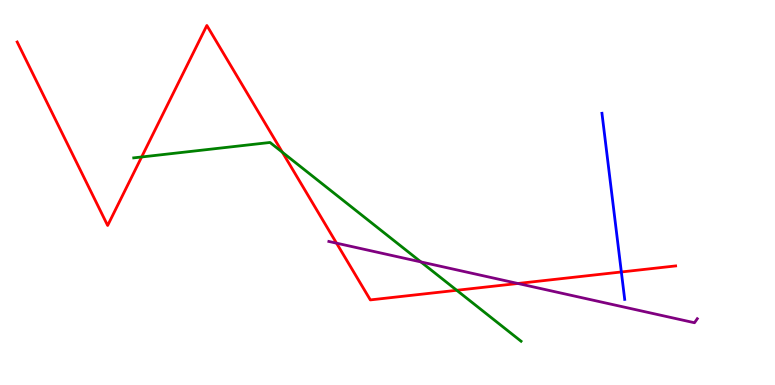[{'lines': ['blue', 'red'], 'intersections': [{'x': 8.02, 'y': 2.94}]}, {'lines': ['green', 'red'], 'intersections': [{'x': 1.83, 'y': 5.92}, {'x': 3.64, 'y': 6.05}, {'x': 5.89, 'y': 2.46}]}, {'lines': ['purple', 'red'], 'intersections': [{'x': 4.34, 'y': 3.68}, {'x': 6.68, 'y': 2.64}]}, {'lines': ['blue', 'green'], 'intersections': []}, {'lines': ['blue', 'purple'], 'intersections': []}, {'lines': ['green', 'purple'], 'intersections': [{'x': 5.43, 'y': 3.2}]}]